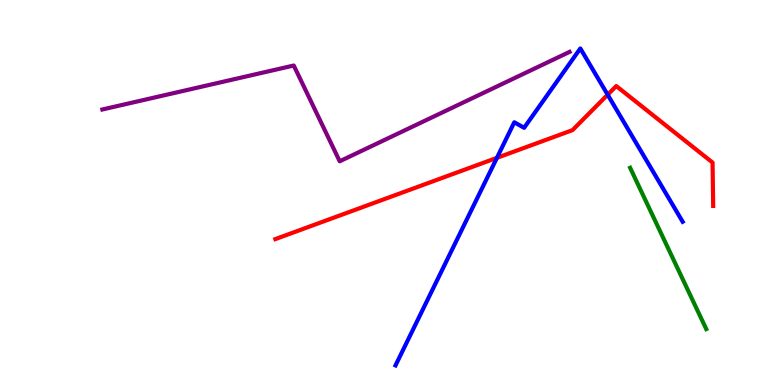[{'lines': ['blue', 'red'], 'intersections': [{'x': 6.41, 'y': 5.9}, {'x': 7.84, 'y': 7.54}]}, {'lines': ['green', 'red'], 'intersections': []}, {'lines': ['purple', 'red'], 'intersections': []}, {'lines': ['blue', 'green'], 'intersections': []}, {'lines': ['blue', 'purple'], 'intersections': []}, {'lines': ['green', 'purple'], 'intersections': []}]